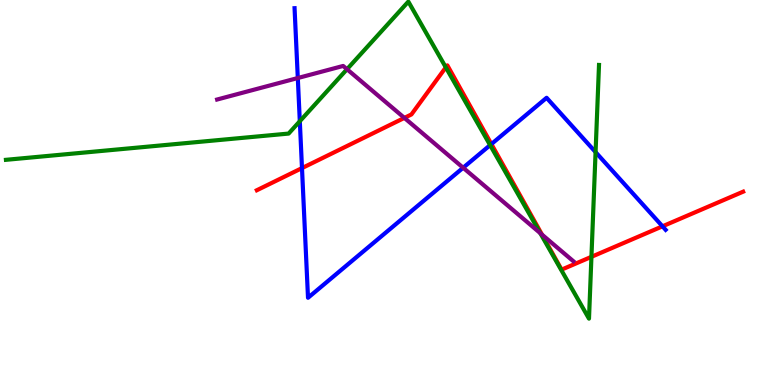[{'lines': ['blue', 'red'], 'intersections': [{'x': 3.9, 'y': 5.63}, {'x': 6.34, 'y': 6.26}, {'x': 8.55, 'y': 4.12}]}, {'lines': ['green', 'red'], 'intersections': [{'x': 5.75, 'y': 8.25}, {'x': 7.63, 'y': 3.33}]}, {'lines': ['purple', 'red'], 'intersections': [{'x': 5.22, 'y': 6.94}, {'x': 6.99, 'y': 3.91}]}, {'lines': ['blue', 'green'], 'intersections': [{'x': 3.87, 'y': 6.85}, {'x': 6.32, 'y': 6.23}, {'x': 7.68, 'y': 6.05}]}, {'lines': ['blue', 'purple'], 'intersections': [{'x': 3.84, 'y': 7.97}, {'x': 5.98, 'y': 5.64}]}, {'lines': ['green', 'purple'], 'intersections': [{'x': 4.48, 'y': 8.2}, {'x': 6.97, 'y': 3.94}]}]